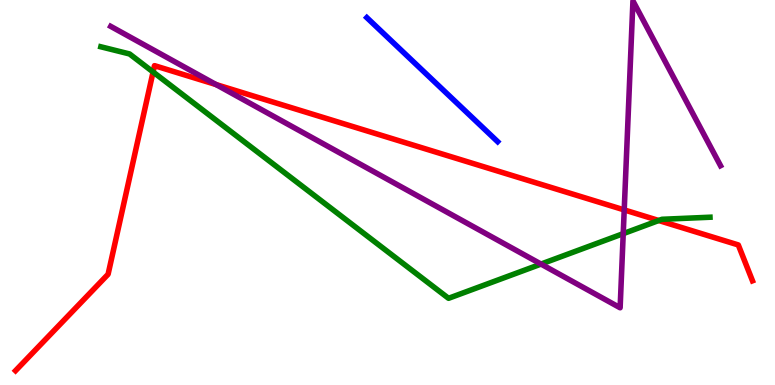[{'lines': ['blue', 'red'], 'intersections': []}, {'lines': ['green', 'red'], 'intersections': [{'x': 1.98, 'y': 8.13}, {'x': 8.5, 'y': 4.27}]}, {'lines': ['purple', 'red'], 'intersections': [{'x': 2.79, 'y': 7.8}, {'x': 8.05, 'y': 4.55}]}, {'lines': ['blue', 'green'], 'intersections': []}, {'lines': ['blue', 'purple'], 'intersections': []}, {'lines': ['green', 'purple'], 'intersections': [{'x': 6.98, 'y': 3.14}, {'x': 8.04, 'y': 3.93}]}]